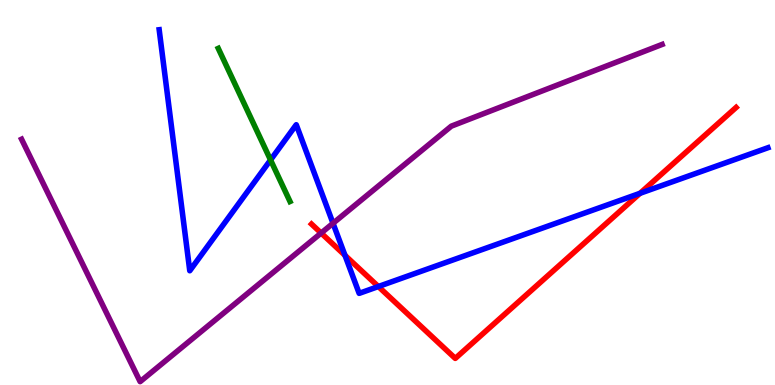[{'lines': ['blue', 'red'], 'intersections': [{'x': 4.45, 'y': 3.37}, {'x': 4.88, 'y': 2.56}, {'x': 8.26, 'y': 4.98}]}, {'lines': ['green', 'red'], 'intersections': []}, {'lines': ['purple', 'red'], 'intersections': [{'x': 4.14, 'y': 3.95}]}, {'lines': ['blue', 'green'], 'intersections': [{'x': 3.49, 'y': 5.84}]}, {'lines': ['blue', 'purple'], 'intersections': [{'x': 4.3, 'y': 4.2}]}, {'lines': ['green', 'purple'], 'intersections': []}]